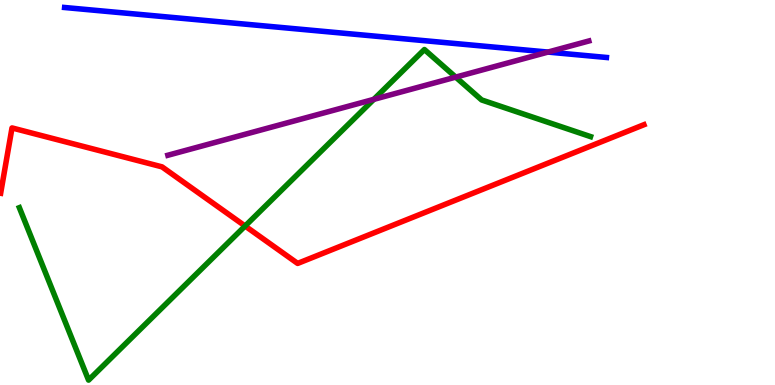[{'lines': ['blue', 'red'], 'intersections': []}, {'lines': ['green', 'red'], 'intersections': [{'x': 3.16, 'y': 4.13}]}, {'lines': ['purple', 'red'], 'intersections': []}, {'lines': ['blue', 'green'], 'intersections': []}, {'lines': ['blue', 'purple'], 'intersections': [{'x': 7.07, 'y': 8.65}]}, {'lines': ['green', 'purple'], 'intersections': [{'x': 4.82, 'y': 7.42}, {'x': 5.88, 'y': 8.0}]}]